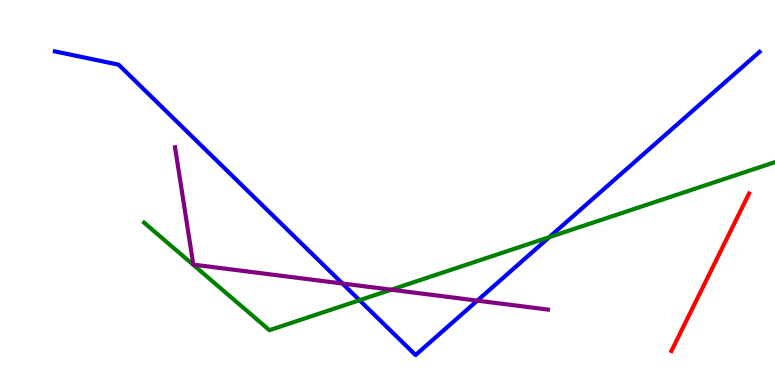[{'lines': ['blue', 'red'], 'intersections': []}, {'lines': ['green', 'red'], 'intersections': []}, {'lines': ['purple', 'red'], 'intersections': []}, {'lines': ['blue', 'green'], 'intersections': [{'x': 4.64, 'y': 2.2}, {'x': 7.09, 'y': 3.84}]}, {'lines': ['blue', 'purple'], 'intersections': [{'x': 4.42, 'y': 2.64}, {'x': 6.16, 'y': 2.19}]}, {'lines': ['green', 'purple'], 'intersections': [{'x': 5.05, 'y': 2.48}]}]